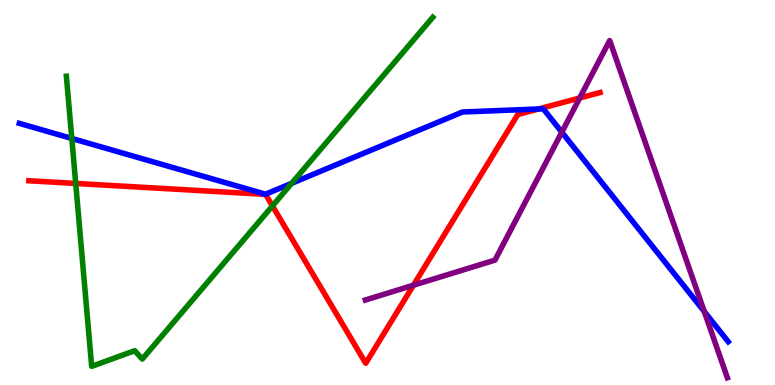[{'lines': ['blue', 'red'], 'intersections': [{'x': 6.95, 'y': 7.17}]}, {'lines': ['green', 'red'], 'intersections': [{'x': 0.977, 'y': 5.24}, {'x': 3.52, 'y': 4.65}]}, {'lines': ['purple', 'red'], 'intersections': [{'x': 5.33, 'y': 2.59}, {'x': 7.48, 'y': 7.45}]}, {'lines': ['blue', 'green'], 'intersections': [{'x': 0.926, 'y': 6.4}, {'x': 3.76, 'y': 5.24}]}, {'lines': ['blue', 'purple'], 'intersections': [{'x': 7.25, 'y': 6.57}, {'x': 9.09, 'y': 1.91}]}, {'lines': ['green', 'purple'], 'intersections': []}]